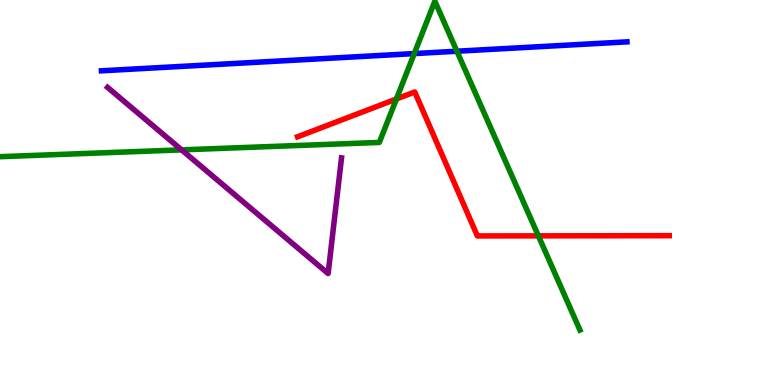[{'lines': ['blue', 'red'], 'intersections': []}, {'lines': ['green', 'red'], 'intersections': [{'x': 5.11, 'y': 7.43}, {'x': 6.95, 'y': 3.87}]}, {'lines': ['purple', 'red'], 'intersections': []}, {'lines': ['blue', 'green'], 'intersections': [{'x': 5.35, 'y': 8.61}, {'x': 5.9, 'y': 8.67}]}, {'lines': ['blue', 'purple'], 'intersections': []}, {'lines': ['green', 'purple'], 'intersections': [{'x': 2.34, 'y': 6.11}]}]